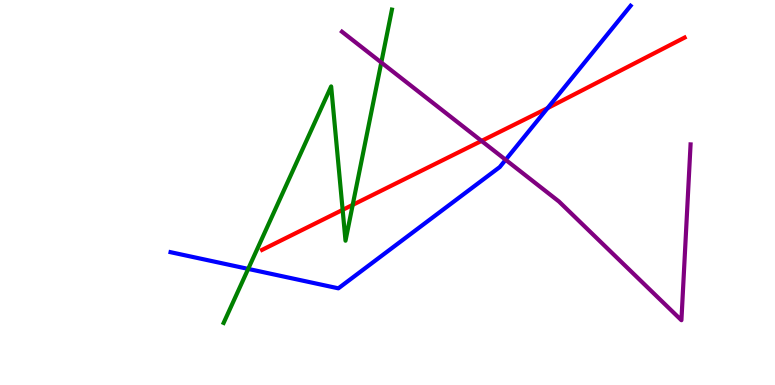[{'lines': ['blue', 'red'], 'intersections': [{'x': 7.07, 'y': 7.19}]}, {'lines': ['green', 'red'], 'intersections': [{'x': 4.42, 'y': 4.55}, {'x': 4.55, 'y': 4.68}]}, {'lines': ['purple', 'red'], 'intersections': [{'x': 6.21, 'y': 6.34}]}, {'lines': ['blue', 'green'], 'intersections': [{'x': 3.2, 'y': 3.02}]}, {'lines': ['blue', 'purple'], 'intersections': [{'x': 6.52, 'y': 5.85}]}, {'lines': ['green', 'purple'], 'intersections': [{'x': 4.92, 'y': 8.38}]}]